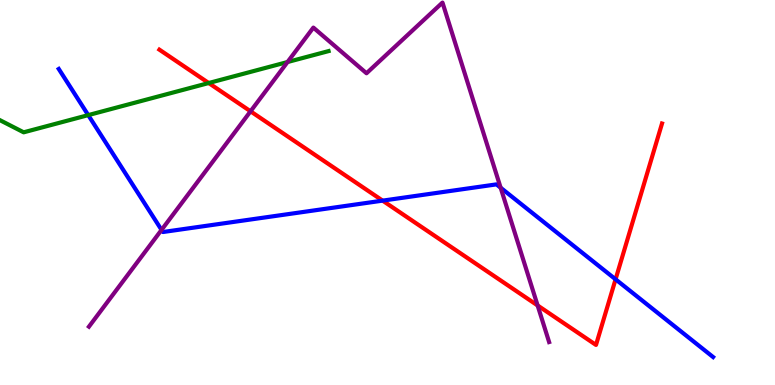[{'lines': ['blue', 'red'], 'intersections': [{'x': 4.94, 'y': 4.79}, {'x': 7.94, 'y': 2.75}]}, {'lines': ['green', 'red'], 'intersections': [{'x': 2.69, 'y': 7.84}]}, {'lines': ['purple', 'red'], 'intersections': [{'x': 3.23, 'y': 7.11}, {'x': 6.94, 'y': 2.07}]}, {'lines': ['blue', 'green'], 'intersections': [{'x': 1.14, 'y': 7.01}]}, {'lines': ['blue', 'purple'], 'intersections': [{'x': 2.08, 'y': 4.03}, {'x': 6.46, 'y': 5.12}]}, {'lines': ['green', 'purple'], 'intersections': [{'x': 3.71, 'y': 8.39}]}]